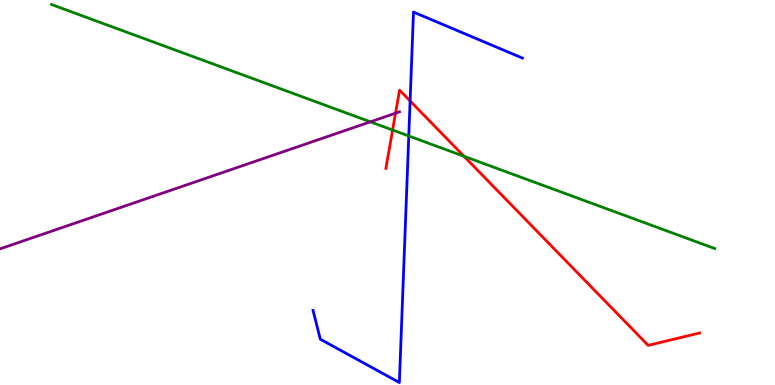[{'lines': ['blue', 'red'], 'intersections': [{'x': 5.29, 'y': 7.38}]}, {'lines': ['green', 'red'], 'intersections': [{'x': 5.07, 'y': 6.62}, {'x': 5.99, 'y': 5.94}]}, {'lines': ['purple', 'red'], 'intersections': [{'x': 5.1, 'y': 7.06}]}, {'lines': ['blue', 'green'], 'intersections': [{'x': 5.27, 'y': 6.47}]}, {'lines': ['blue', 'purple'], 'intersections': []}, {'lines': ['green', 'purple'], 'intersections': [{'x': 4.78, 'y': 6.84}]}]